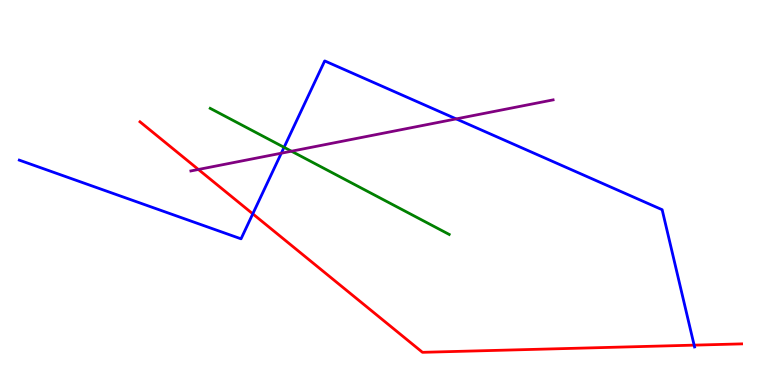[{'lines': ['blue', 'red'], 'intersections': [{'x': 3.26, 'y': 4.45}, {'x': 8.96, 'y': 1.04}]}, {'lines': ['green', 'red'], 'intersections': []}, {'lines': ['purple', 'red'], 'intersections': [{'x': 2.56, 'y': 5.6}]}, {'lines': ['blue', 'green'], 'intersections': [{'x': 3.67, 'y': 6.17}]}, {'lines': ['blue', 'purple'], 'intersections': [{'x': 3.63, 'y': 6.02}, {'x': 5.89, 'y': 6.91}]}, {'lines': ['green', 'purple'], 'intersections': [{'x': 3.76, 'y': 6.07}]}]